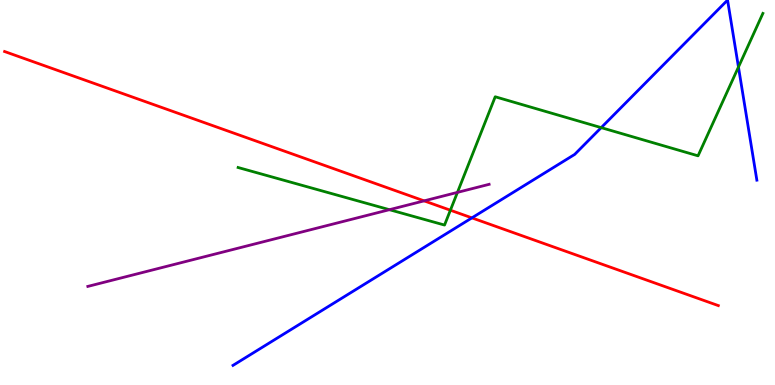[{'lines': ['blue', 'red'], 'intersections': [{'x': 6.09, 'y': 4.34}]}, {'lines': ['green', 'red'], 'intersections': [{'x': 5.81, 'y': 4.54}]}, {'lines': ['purple', 'red'], 'intersections': [{'x': 5.47, 'y': 4.78}]}, {'lines': ['blue', 'green'], 'intersections': [{'x': 7.76, 'y': 6.68}, {'x': 9.53, 'y': 8.26}]}, {'lines': ['blue', 'purple'], 'intersections': []}, {'lines': ['green', 'purple'], 'intersections': [{'x': 5.02, 'y': 4.55}, {'x': 5.9, 'y': 5.0}]}]